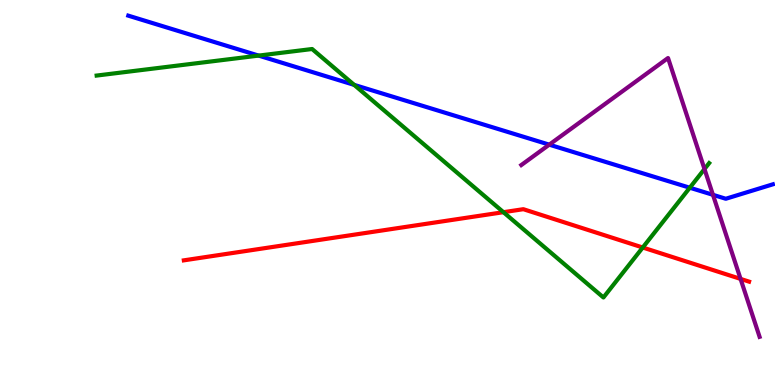[{'lines': ['blue', 'red'], 'intersections': []}, {'lines': ['green', 'red'], 'intersections': [{'x': 6.5, 'y': 4.49}, {'x': 8.29, 'y': 3.57}]}, {'lines': ['purple', 'red'], 'intersections': [{'x': 9.56, 'y': 2.76}]}, {'lines': ['blue', 'green'], 'intersections': [{'x': 3.34, 'y': 8.56}, {'x': 4.57, 'y': 7.8}, {'x': 8.9, 'y': 5.12}]}, {'lines': ['blue', 'purple'], 'intersections': [{'x': 7.09, 'y': 6.24}, {'x': 9.2, 'y': 4.94}]}, {'lines': ['green', 'purple'], 'intersections': [{'x': 9.09, 'y': 5.61}]}]